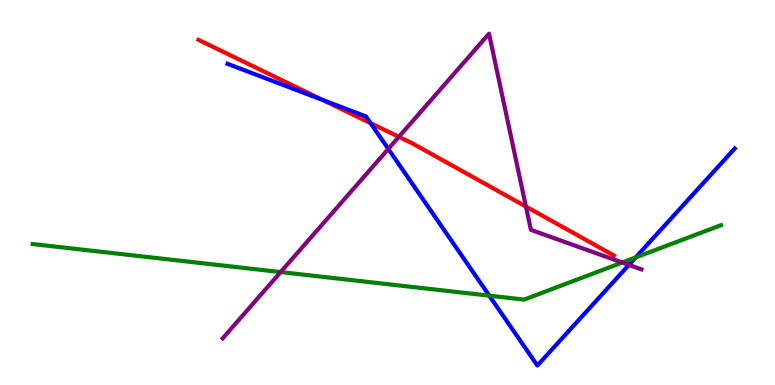[{'lines': ['blue', 'red'], 'intersections': [{'x': 4.16, 'y': 7.4}, {'x': 4.78, 'y': 6.8}]}, {'lines': ['green', 'red'], 'intersections': []}, {'lines': ['purple', 'red'], 'intersections': [{'x': 5.15, 'y': 6.44}, {'x': 6.79, 'y': 4.63}]}, {'lines': ['blue', 'green'], 'intersections': [{'x': 6.31, 'y': 2.32}, {'x': 8.2, 'y': 3.31}]}, {'lines': ['blue', 'purple'], 'intersections': [{'x': 5.01, 'y': 6.13}, {'x': 8.11, 'y': 3.12}]}, {'lines': ['green', 'purple'], 'intersections': [{'x': 3.62, 'y': 2.93}, {'x': 8.03, 'y': 3.18}]}]